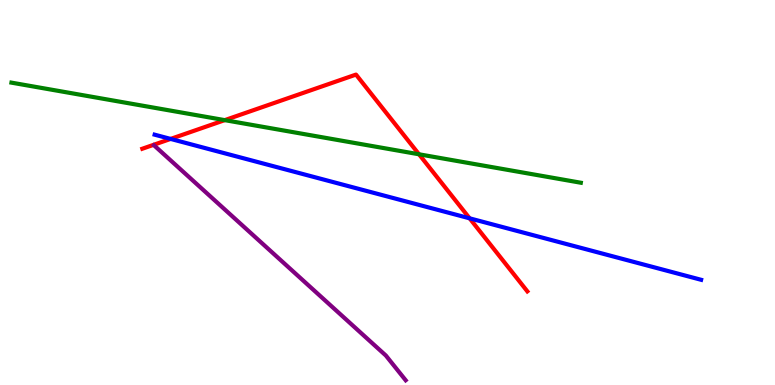[{'lines': ['blue', 'red'], 'intersections': [{'x': 2.2, 'y': 6.39}, {'x': 6.06, 'y': 4.33}]}, {'lines': ['green', 'red'], 'intersections': [{'x': 2.9, 'y': 6.88}, {'x': 5.41, 'y': 5.99}]}, {'lines': ['purple', 'red'], 'intersections': []}, {'lines': ['blue', 'green'], 'intersections': []}, {'lines': ['blue', 'purple'], 'intersections': []}, {'lines': ['green', 'purple'], 'intersections': []}]